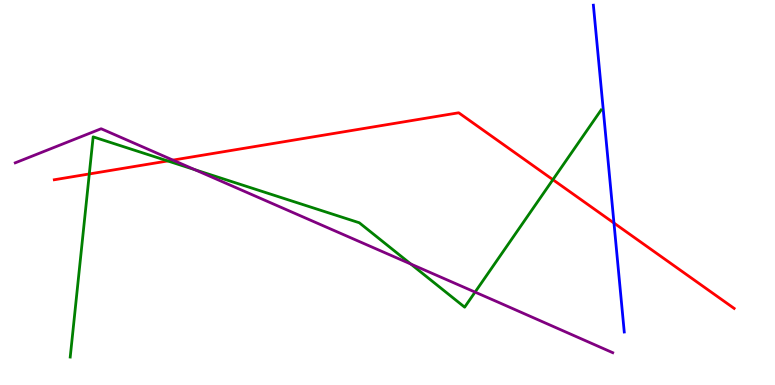[{'lines': ['blue', 'red'], 'intersections': [{'x': 7.92, 'y': 4.21}]}, {'lines': ['green', 'red'], 'intersections': [{'x': 1.15, 'y': 5.48}, {'x': 2.16, 'y': 5.82}, {'x': 7.13, 'y': 5.33}]}, {'lines': ['purple', 'red'], 'intersections': [{'x': 2.23, 'y': 5.84}]}, {'lines': ['blue', 'green'], 'intersections': []}, {'lines': ['blue', 'purple'], 'intersections': []}, {'lines': ['green', 'purple'], 'intersections': [{'x': 2.52, 'y': 5.59}, {'x': 5.3, 'y': 3.14}, {'x': 6.13, 'y': 2.41}]}]